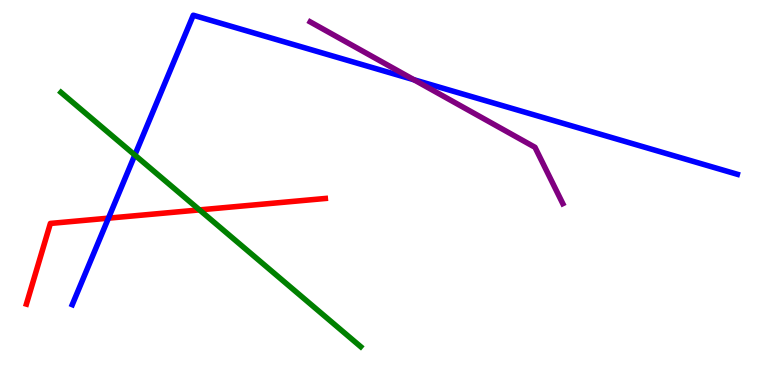[{'lines': ['blue', 'red'], 'intersections': [{'x': 1.4, 'y': 4.33}]}, {'lines': ['green', 'red'], 'intersections': [{'x': 2.57, 'y': 4.55}]}, {'lines': ['purple', 'red'], 'intersections': []}, {'lines': ['blue', 'green'], 'intersections': [{'x': 1.74, 'y': 5.97}]}, {'lines': ['blue', 'purple'], 'intersections': [{'x': 5.34, 'y': 7.93}]}, {'lines': ['green', 'purple'], 'intersections': []}]